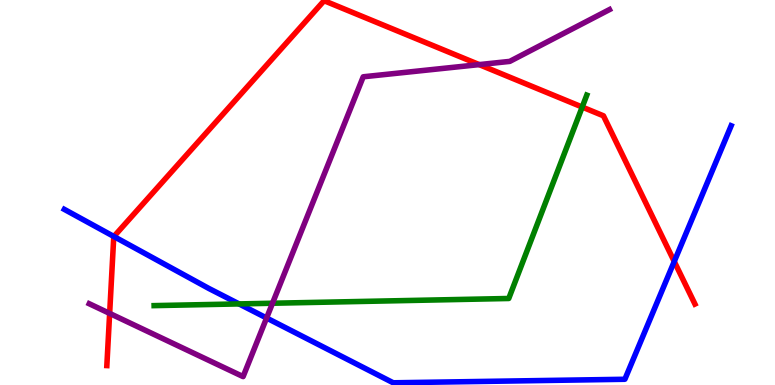[{'lines': ['blue', 'red'], 'intersections': [{'x': 1.47, 'y': 3.86}, {'x': 8.7, 'y': 3.21}]}, {'lines': ['green', 'red'], 'intersections': [{'x': 7.51, 'y': 7.22}]}, {'lines': ['purple', 'red'], 'intersections': [{'x': 1.41, 'y': 1.86}, {'x': 6.18, 'y': 8.32}]}, {'lines': ['blue', 'green'], 'intersections': [{'x': 3.08, 'y': 2.11}]}, {'lines': ['blue', 'purple'], 'intersections': [{'x': 3.44, 'y': 1.74}]}, {'lines': ['green', 'purple'], 'intersections': [{'x': 3.52, 'y': 2.12}]}]